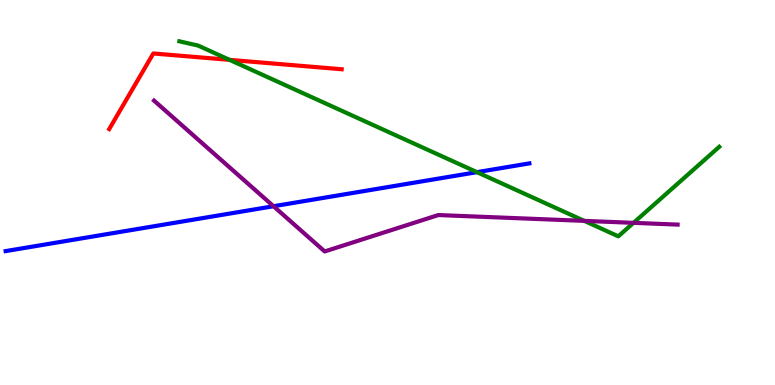[{'lines': ['blue', 'red'], 'intersections': []}, {'lines': ['green', 'red'], 'intersections': [{'x': 2.96, 'y': 8.45}]}, {'lines': ['purple', 'red'], 'intersections': []}, {'lines': ['blue', 'green'], 'intersections': [{'x': 6.15, 'y': 5.53}]}, {'lines': ['blue', 'purple'], 'intersections': [{'x': 3.53, 'y': 4.64}]}, {'lines': ['green', 'purple'], 'intersections': [{'x': 7.54, 'y': 4.26}, {'x': 8.17, 'y': 4.21}]}]